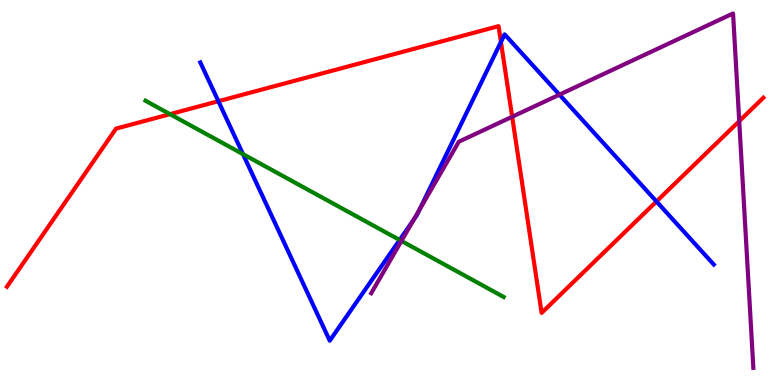[{'lines': ['blue', 'red'], 'intersections': [{'x': 2.82, 'y': 7.37}, {'x': 6.46, 'y': 8.91}, {'x': 8.47, 'y': 4.77}]}, {'lines': ['green', 'red'], 'intersections': [{'x': 2.19, 'y': 7.03}]}, {'lines': ['purple', 'red'], 'intersections': [{'x': 6.61, 'y': 6.97}, {'x': 9.54, 'y': 6.85}]}, {'lines': ['blue', 'green'], 'intersections': [{'x': 3.14, 'y': 6.0}, {'x': 5.16, 'y': 3.77}]}, {'lines': ['blue', 'purple'], 'intersections': [{'x': 5.34, 'y': 4.29}, {'x': 5.41, 'y': 4.56}, {'x': 7.22, 'y': 7.54}]}, {'lines': ['green', 'purple'], 'intersections': [{'x': 5.18, 'y': 3.74}]}]